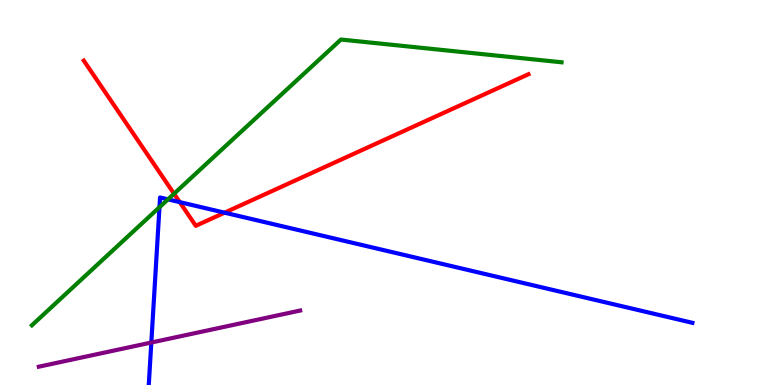[{'lines': ['blue', 'red'], 'intersections': [{'x': 2.32, 'y': 4.75}, {'x': 2.9, 'y': 4.48}]}, {'lines': ['green', 'red'], 'intersections': [{'x': 2.25, 'y': 4.97}]}, {'lines': ['purple', 'red'], 'intersections': []}, {'lines': ['blue', 'green'], 'intersections': [{'x': 2.06, 'y': 4.62}, {'x': 2.17, 'y': 4.82}]}, {'lines': ['blue', 'purple'], 'intersections': [{'x': 1.95, 'y': 1.1}]}, {'lines': ['green', 'purple'], 'intersections': []}]